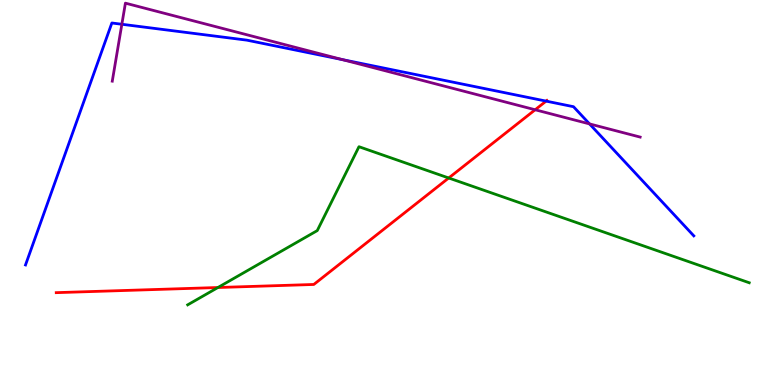[{'lines': ['blue', 'red'], 'intersections': [{'x': 7.05, 'y': 7.37}]}, {'lines': ['green', 'red'], 'intersections': [{'x': 2.81, 'y': 2.53}, {'x': 5.79, 'y': 5.38}]}, {'lines': ['purple', 'red'], 'intersections': [{'x': 6.91, 'y': 7.15}]}, {'lines': ['blue', 'green'], 'intersections': []}, {'lines': ['blue', 'purple'], 'intersections': [{'x': 1.57, 'y': 9.37}, {'x': 4.42, 'y': 8.45}, {'x': 7.61, 'y': 6.78}]}, {'lines': ['green', 'purple'], 'intersections': []}]